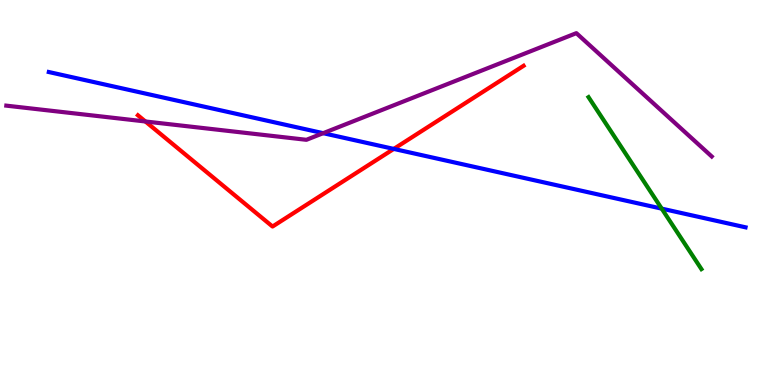[{'lines': ['blue', 'red'], 'intersections': [{'x': 5.08, 'y': 6.13}]}, {'lines': ['green', 'red'], 'intersections': []}, {'lines': ['purple', 'red'], 'intersections': [{'x': 1.88, 'y': 6.84}]}, {'lines': ['blue', 'green'], 'intersections': [{'x': 8.54, 'y': 4.58}]}, {'lines': ['blue', 'purple'], 'intersections': [{'x': 4.17, 'y': 6.54}]}, {'lines': ['green', 'purple'], 'intersections': []}]